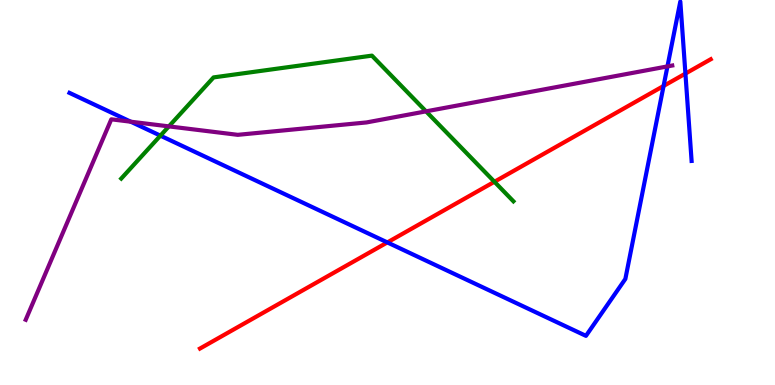[{'lines': ['blue', 'red'], 'intersections': [{'x': 5.0, 'y': 3.7}, {'x': 8.56, 'y': 7.77}, {'x': 8.84, 'y': 8.09}]}, {'lines': ['green', 'red'], 'intersections': [{'x': 6.38, 'y': 5.28}]}, {'lines': ['purple', 'red'], 'intersections': []}, {'lines': ['blue', 'green'], 'intersections': [{'x': 2.07, 'y': 6.48}]}, {'lines': ['blue', 'purple'], 'intersections': [{'x': 1.69, 'y': 6.84}, {'x': 8.61, 'y': 8.28}]}, {'lines': ['green', 'purple'], 'intersections': [{'x': 2.18, 'y': 6.72}, {'x': 5.5, 'y': 7.11}]}]